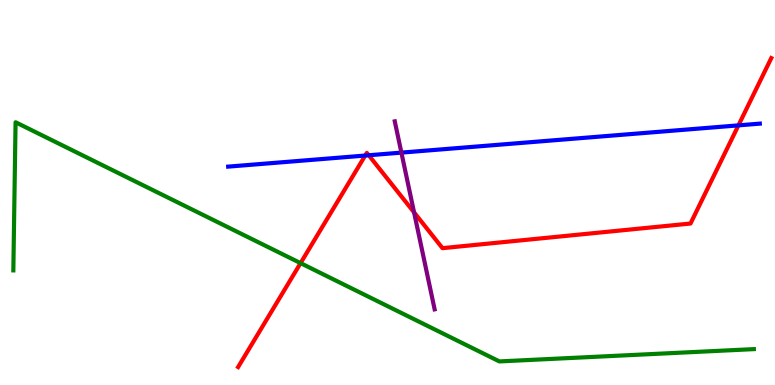[{'lines': ['blue', 'red'], 'intersections': [{'x': 4.71, 'y': 5.96}, {'x': 4.76, 'y': 5.97}, {'x': 9.53, 'y': 6.74}]}, {'lines': ['green', 'red'], 'intersections': [{'x': 3.88, 'y': 3.17}]}, {'lines': ['purple', 'red'], 'intersections': [{'x': 5.34, 'y': 4.48}]}, {'lines': ['blue', 'green'], 'intersections': []}, {'lines': ['blue', 'purple'], 'intersections': [{'x': 5.18, 'y': 6.04}]}, {'lines': ['green', 'purple'], 'intersections': []}]